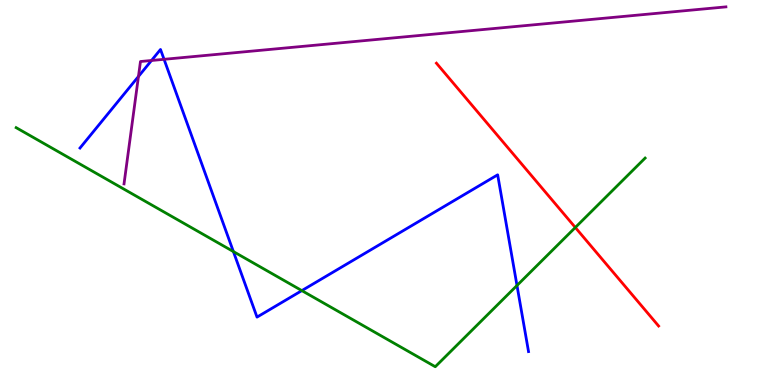[{'lines': ['blue', 'red'], 'intersections': []}, {'lines': ['green', 'red'], 'intersections': [{'x': 7.42, 'y': 4.09}]}, {'lines': ['purple', 'red'], 'intersections': []}, {'lines': ['blue', 'green'], 'intersections': [{'x': 3.01, 'y': 3.47}, {'x': 3.89, 'y': 2.45}, {'x': 6.67, 'y': 2.58}]}, {'lines': ['blue', 'purple'], 'intersections': [{'x': 1.79, 'y': 8.01}, {'x': 1.95, 'y': 8.43}, {'x': 2.12, 'y': 8.46}]}, {'lines': ['green', 'purple'], 'intersections': []}]